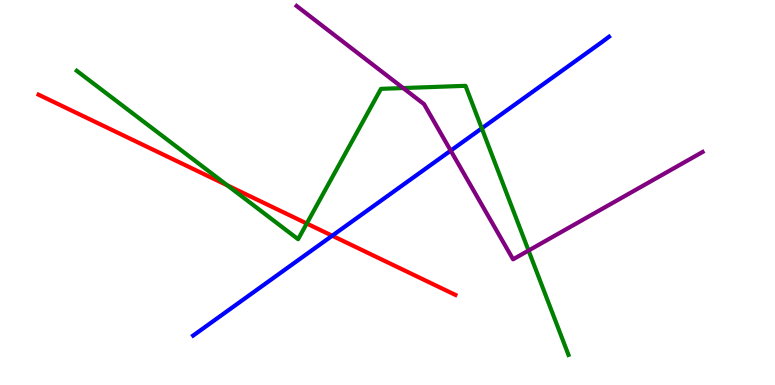[{'lines': ['blue', 'red'], 'intersections': [{'x': 4.29, 'y': 3.88}]}, {'lines': ['green', 'red'], 'intersections': [{'x': 2.93, 'y': 5.19}, {'x': 3.96, 'y': 4.19}]}, {'lines': ['purple', 'red'], 'intersections': []}, {'lines': ['blue', 'green'], 'intersections': [{'x': 6.22, 'y': 6.67}]}, {'lines': ['blue', 'purple'], 'intersections': [{'x': 5.82, 'y': 6.09}]}, {'lines': ['green', 'purple'], 'intersections': [{'x': 5.2, 'y': 7.71}, {'x': 6.82, 'y': 3.49}]}]